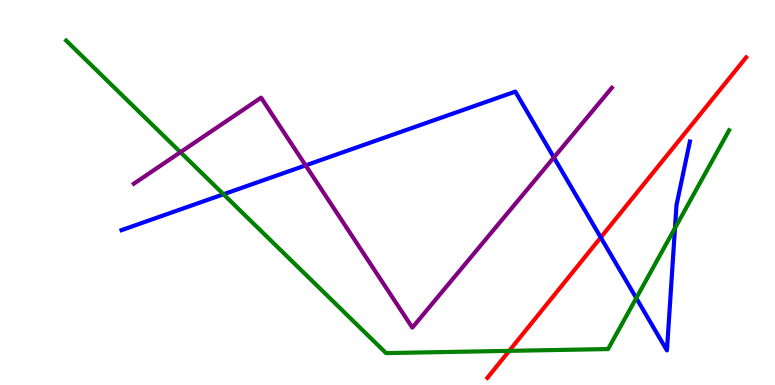[{'lines': ['blue', 'red'], 'intersections': [{'x': 7.75, 'y': 3.83}]}, {'lines': ['green', 'red'], 'intersections': [{'x': 6.57, 'y': 0.887}]}, {'lines': ['purple', 'red'], 'intersections': []}, {'lines': ['blue', 'green'], 'intersections': [{'x': 2.88, 'y': 4.95}, {'x': 8.21, 'y': 2.26}, {'x': 8.71, 'y': 4.07}]}, {'lines': ['blue', 'purple'], 'intersections': [{'x': 3.94, 'y': 5.7}, {'x': 7.15, 'y': 5.91}]}, {'lines': ['green', 'purple'], 'intersections': [{'x': 2.33, 'y': 6.05}]}]